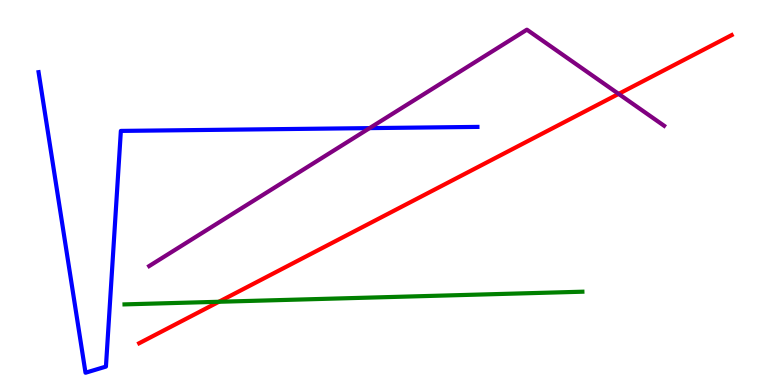[{'lines': ['blue', 'red'], 'intersections': []}, {'lines': ['green', 'red'], 'intersections': [{'x': 2.82, 'y': 2.16}]}, {'lines': ['purple', 'red'], 'intersections': [{'x': 7.98, 'y': 7.56}]}, {'lines': ['blue', 'green'], 'intersections': []}, {'lines': ['blue', 'purple'], 'intersections': [{'x': 4.77, 'y': 6.67}]}, {'lines': ['green', 'purple'], 'intersections': []}]